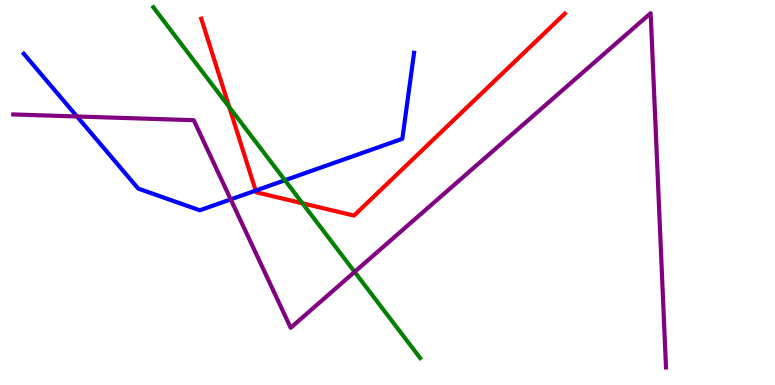[{'lines': ['blue', 'red'], 'intersections': [{'x': 3.3, 'y': 5.05}]}, {'lines': ['green', 'red'], 'intersections': [{'x': 2.96, 'y': 7.22}, {'x': 3.9, 'y': 4.72}]}, {'lines': ['purple', 'red'], 'intersections': []}, {'lines': ['blue', 'green'], 'intersections': [{'x': 3.68, 'y': 5.32}]}, {'lines': ['blue', 'purple'], 'intersections': [{'x': 0.994, 'y': 6.97}, {'x': 2.98, 'y': 4.82}]}, {'lines': ['green', 'purple'], 'intersections': [{'x': 4.58, 'y': 2.94}]}]